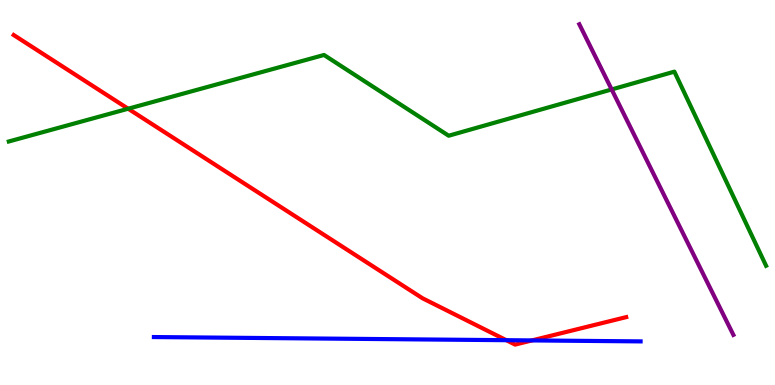[{'lines': ['blue', 'red'], 'intersections': [{'x': 6.53, 'y': 1.16}, {'x': 6.86, 'y': 1.16}]}, {'lines': ['green', 'red'], 'intersections': [{'x': 1.65, 'y': 7.18}]}, {'lines': ['purple', 'red'], 'intersections': []}, {'lines': ['blue', 'green'], 'intersections': []}, {'lines': ['blue', 'purple'], 'intersections': []}, {'lines': ['green', 'purple'], 'intersections': [{'x': 7.89, 'y': 7.68}]}]